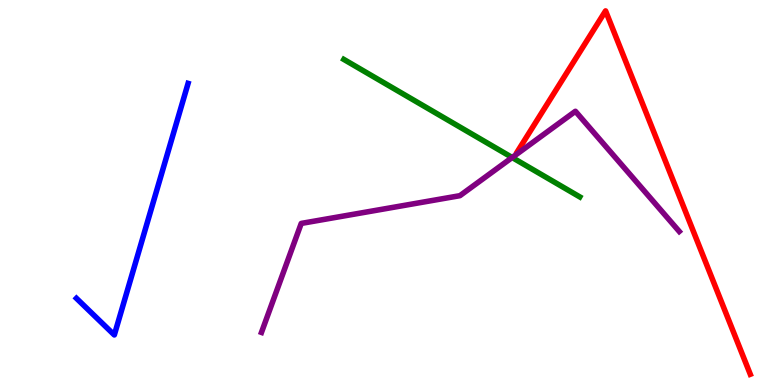[{'lines': ['blue', 'red'], 'intersections': []}, {'lines': ['green', 'red'], 'intersections': []}, {'lines': ['purple', 'red'], 'intersections': []}, {'lines': ['blue', 'green'], 'intersections': []}, {'lines': ['blue', 'purple'], 'intersections': []}, {'lines': ['green', 'purple'], 'intersections': [{'x': 6.61, 'y': 5.91}]}]